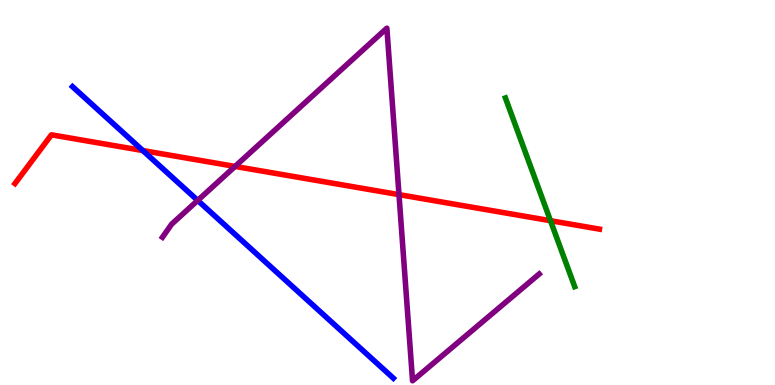[{'lines': ['blue', 'red'], 'intersections': [{'x': 1.84, 'y': 6.09}]}, {'lines': ['green', 'red'], 'intersections': [{'x': 7.1, 'y': 4.27}]}, {'lines': ['purple', 'red'], 'intersections': [{'x': 3.03, 'y': 5.68}, {'x': 5.15, 'y': 4.94}]}, {'lines': ['blue', 'green'], 'intersections': []}, {'lines': ['blue', 'purple'], 'intersections': [{'x': 2.55, 'y': 4.79}]}, {'lines': ['green', 'purple'], 'intersections': []}]